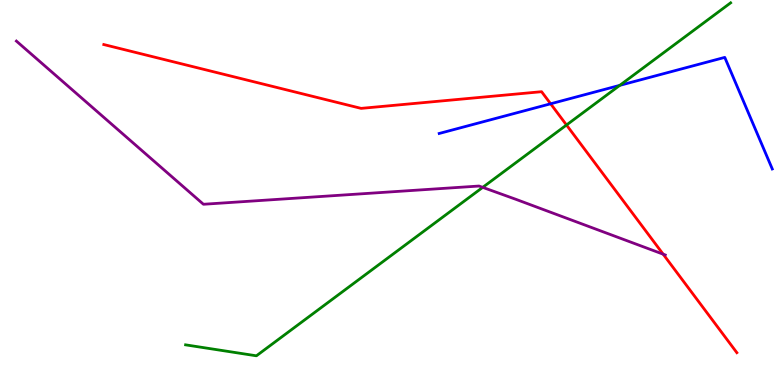[{'lines': ['blue', 'red'], 'intersections': [{'x': 7.1, 'y': 7.3}]}, {'lines': ['green', 'red'], 'intersections': [{'x': 7.31, 'y': 6.75}]}, {'lines': ['purple', 'red'], 'intersections': [{'x': 8.56, 'y': 3.4}]}, {'lines': ['blue', 'green'], 'intersections': [{'x': 8.0, 'y': 7.78}]}, {'lines': ['blue', 'purple'], 'intersections': []}, {'lines': ['green', 'purple'], 'intersections': [{'x': 6.23, 'y': 5.13}]}]